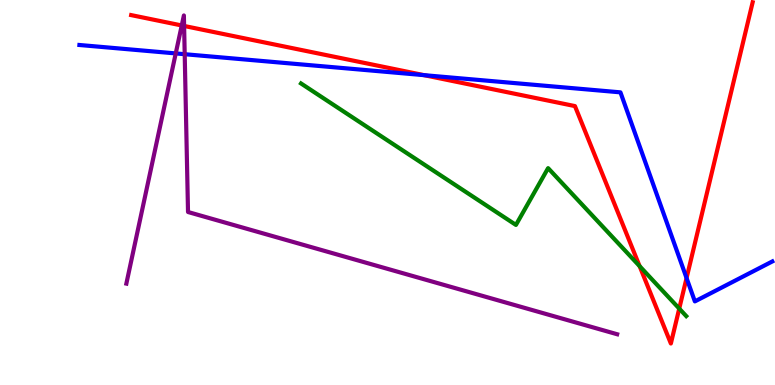[{'lines': ['blue', 'red'], 'intersections': [{'x': 5.47, 'y': 8.05}, {'x': 8.86, 'y': 2.78}]}, {'lines': ['green', 'red'], 'intersections': [{'x': 8.25, 'y': 3.09}, {'x': 8.76, 'y': 1.98}]}, {'lines': ['purple', 'red'], 'intersections': [{'x': 2.34, 'y': 9.34}, {'x': 2.38, 'y': 9.33}]}, {'lines': ['blue', 'green'], 'intersections': []}, {'lines': ['blue', 'purple'], 'intersections': [{'x': 2.27, 'y': 8.61}, {'x': 2.38, 'y': 8.59}]}, {'lines': ['green', 'purple'], 'intersections': []}]